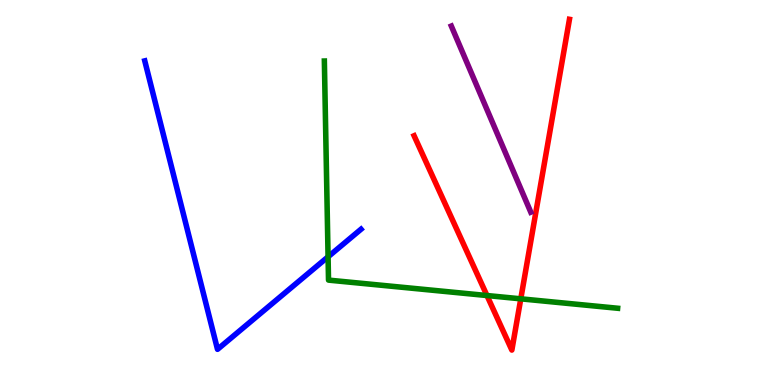[{'lines': ['blue', 'red'], 'intersections': []}, {'lines': ['green', 'red'], 'intersections': [{'x': 6.28, 'y': 2.32}, {'x': 6.72, 'y': 2.24}]}, {'lines': ['purple', 'red'], 'intersections': []}, {'lines': ['blue', 'green'], 'intersections': [{'x': 4.23, 'y': 3.33}]}, {'lines': ['blue', 'purple'], 'intersections': []}, {'lines': ['green', 'purple'], 'intersections': []}]